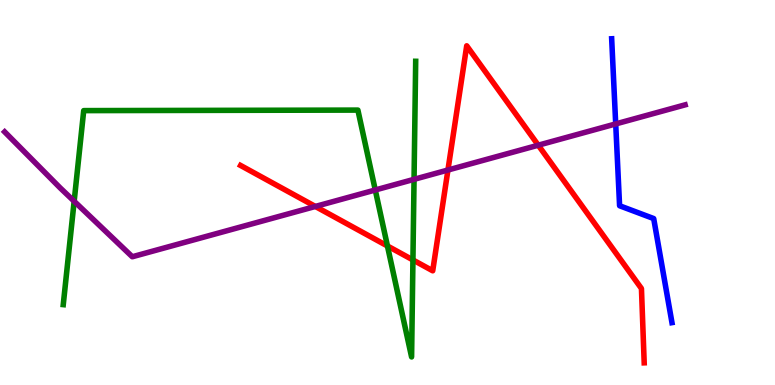[{'lines': ['blue', 'red'], 'intersections': []}, {'lines': ['green', 'red'], 'intersections': [{'x': 5.0, 'y': 3.61}, {'x': 5.33, 'y': 3.25}]}, {'lines': ['purple', 'red'], 'intersections': [{'x': 4.07, 'y': 4.64}, {'x': 5.78, 'y': 5.58}, {'x': 6.95, 'y': 6.23}]}, {'lines': ['blue', 'green'], 'intersections': []}, {'lines': ['blue', 'purple'], 'intersections': [{'x': 7.94, 'y': 6.78}]}, {'lines': ['green', 'purple'], 'intersections': [{'x': 0.957, 'y': 4.77}, {'x': 4.84, 'y': 5.07}, {'x': 5.34, 'y': 5.34}]}]